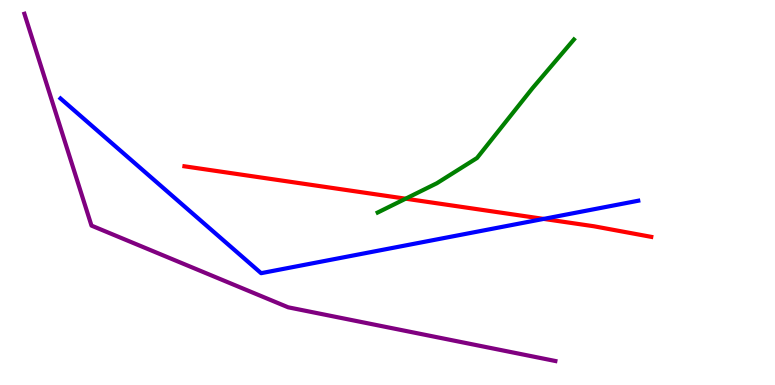[{'lines': ['blue', 'red'], 'intersections': [{'x': 7.01, 'y': 4.31}]}, {'lines': ['green', 'red'], 'intersections': [{'x': 5.23, 'y': 4.84}]}, {'lines': ['purple', 'red'], 'intersections': []}, {'lines': ['blue', 'green'], 'intersections': []}, {'lines': ['blue', 'purple'], 'intersections': []}, {'lines': ['green', 'purple'], 'intersections': []}]